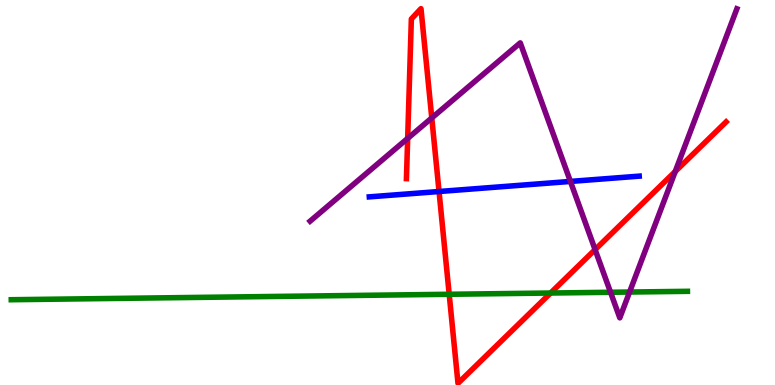[{'lines': ['blue', 'red'], 'intersections': [{'x': 5.67, 'y': 5.03}]}, {'lines': ['green', 'red'], 'intersections': [{'x': 5.8, 'y': 2.36}, {'x': 7.1, 'y': 2.39}]}, {'lines': ['purple', 'red'], 'intersections': [{'x': 5.26, 'y': 6.41}, {'x': 5.57, 'y': 6.94}, {'x': 7.68, 'y': 3.52}, {'x': 8.71, 'y': 5.55}]}, {'lines': ['blue', 'green'], 'intersections': []}, {'lines': ['blue', 'purple'], 'intersections': [{'x': 7.36, 'y': 5.29}]}, {'lines': ['green', 'purple'], 'intersections': [{'x': 7.88, 'y': 2.41}, {'x': 8.12, 'y': 2.41}]}]